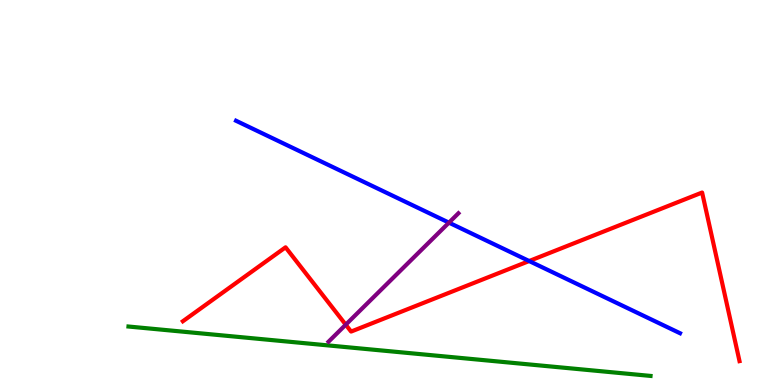[{'lines': ['blue', 'red'], 'intersections': [{'x': 6.83, 'y': 3.22}]}, {'lines': ['green', 'red'], 'intersections': []}, {'lines': ['purple', 'red'], 'intersections': [{'x': 4.46, 'y': 1.57}]}, {'lines': ['blue', 'green'], 'intersections': []}, {'lines': ['blue', 'purple'], 'intersections': [{'x': 5.79, 'y': 4.22}]}, {'lines': ['green', 'purple'], 'intersections': []}]